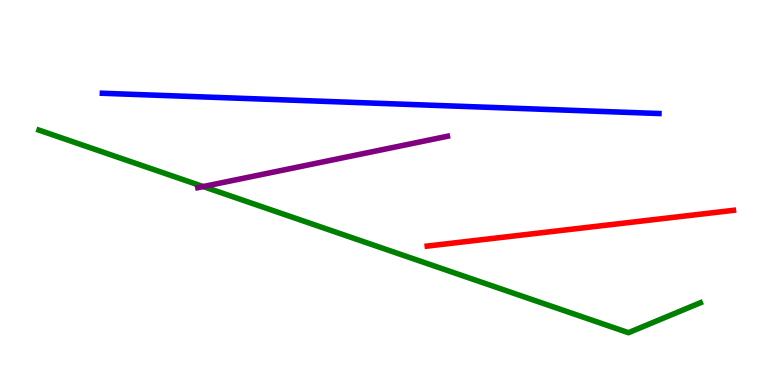[{'lines': ['blue', 'red'], 'intersections': []}, {'lines': ['green', 'red'], 'intersections': []}, {'lines': ['purple', 'red'], 'intersections': []}, {'lines': ['blue', 'green'], 'intersections': []}, {'lines': ['blue', 'purple'], 'intersections': []}, {'lines': ['green', 'purple'], 'intersections': [{'x': 2.62, 'y': 5.15}]}]